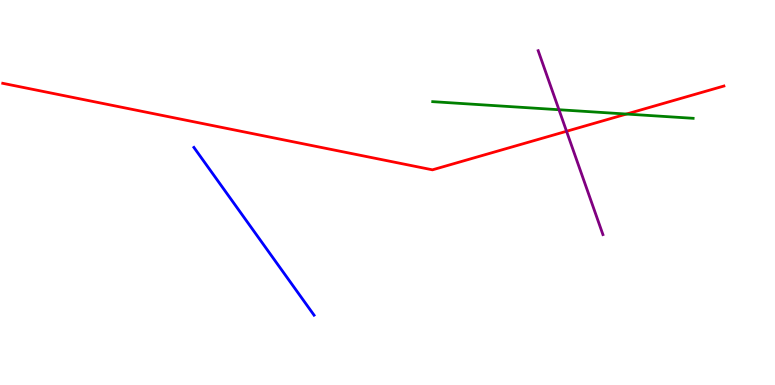[{'lines': ['blue', 'red'], 'intersections': []}, {'lines': ['green', 'red'], 'intersections': [{'x': 8.08, 'y': 7.04}]}, {'lines': ['purple', 'red'], 'intersections': [{'x': 7.31, 'y': 6.59}]}, {'lines': ['blue', 'green'], 'intersections': []}, {'lines': ['blue', 'purple'], 'intersections': []}, {'lines': ['green', 'purple'], 'intersections': [{'x': 7.21, 'y': 7.15}]}]